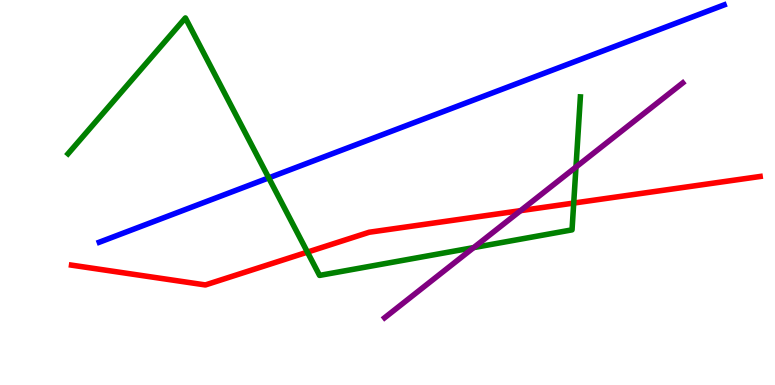[{'lines': ['blue', 'red'], 'intersections': []}, {'lines': ['green', 'red'], 'intersections': [{'x': 3.97, 'y': 3.45}, {'x': 7.4, 'y': 4.73}]}, {'lines': ['purple', 'red'], 'intersections': [{'x': 6.72, 'y': 4.53}]}, {'lines': ['blue', 'green'], 'intersections': [{'x': 3.47, 'y': 5.38}]}, {'lines': ['blue', 'purple'], 'intersections': []}, {'lines': ['green', 'purple'], 'intersections': [{'x': 6.11, 'y': 3.57}, {'x': 7.43, 'y': 5.66}]}]